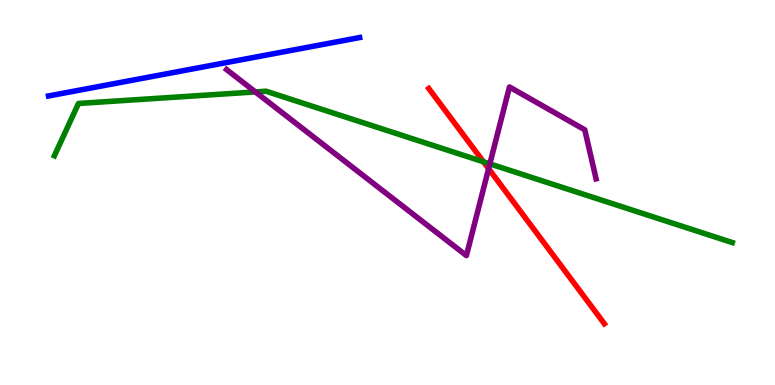[{'lines': ['blue', 'red'], 'intersections': []}, {'lines': ['green', 'red'], 'intersections': [{'x': 6.24, 'y': 5.8}]}, {'lines': ['purple', 'red'], 'intersections': [{'x': 6.3, 'y': 5.62}]}, {'lines': ['blue', 'green'], 'intersections': []}, {'lines': ['blue', 'purple'], 'intersections': []}, {'lines': ['green', 'purple'], 'intersections': [{'x': 3.3, 'y': 7.61}, {'x': 6.32, 'y': 5.74}]}]